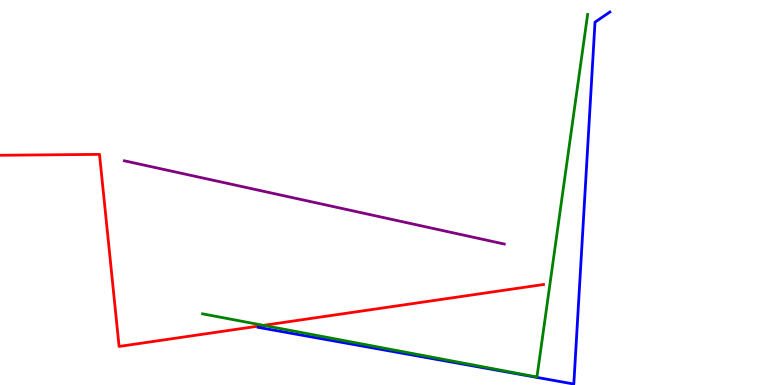[{'lines': ['blue', 'red'], 'intersections': []}, {'lines': ['green', 'red'], 'intersections': [{'x': 3.4, 'y': 1.55}]}, {'lines': ['purple', 'red'], 'intersections': []}, {'lines': ['blue', 'green'], 'intersections': []}, {'lines': ['blue', 'purple'], 'intersections': []}, {'lines': ['green', 'purple'], 'intersections': []}]